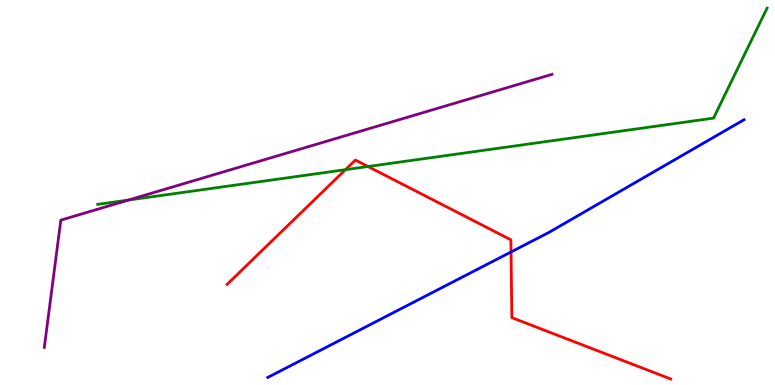[{'lines': ['blue', 'red'], 'intersections': [{'x': 6.59, 'y': 3.46}]}, {'lines': ['green', 'red'], 'intersections': [{'x': 4.46, 'y': 5.59}, {'x': 4.75, 'y': 5.67}]}, {'lines': ['purple', 'red'], 'intersections': []}, {'lines': ['blue', 'green'], 'intersections': []}, {'lines': ['blue', 'purple'], 'intersections': []}, {'lines': ['green', 'purple'], 'intersections': [{'x': 1.66, 'y': 4.8}]}]